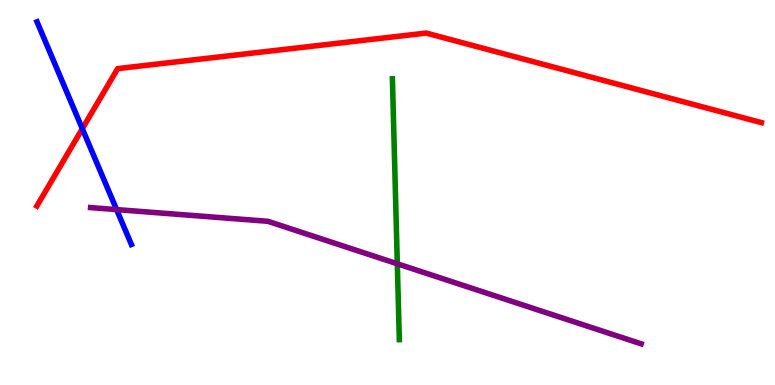[{'lines': ['blue', 'red'], 'intersections': [{'x': 1.06, 'y': 6.66}]}, {'lines': ['green', 'red'], 'intersections': []}, {'lines': ['purple', 'red'], 'intersections': []}, {'lines': ['blue', 'green'], 'intersections': []}, {'lines': ['blue', 'purple'], 'intersections': [{'x': 1.5, 'y': 4.56}]}, {'lines': ['green', 'purple'], 'intersections': [{'x': 5.13, 'y': 3.15}]}]